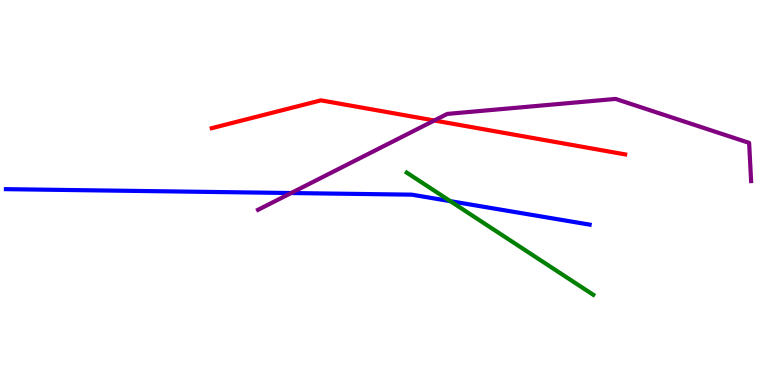[{'lines': ['blue', 'red'], 'intersections': []}, {'lines': ['green', 'red'], 'intersections': []}, {'lines': ['purple', 'red'], 'intersections': [{'x': 5.6, 'y': 6.87}]}, {'lines': ['blue', 'green'], 'intersections': [{'x': 5.81, 'y': 4.78}]}, {'lines': ['blue', 'purple'], 'intersections': [{'x': 3.76, 'y': 4.99}]}, {'lines': ['green', 'purple'], 'intersections': []}]